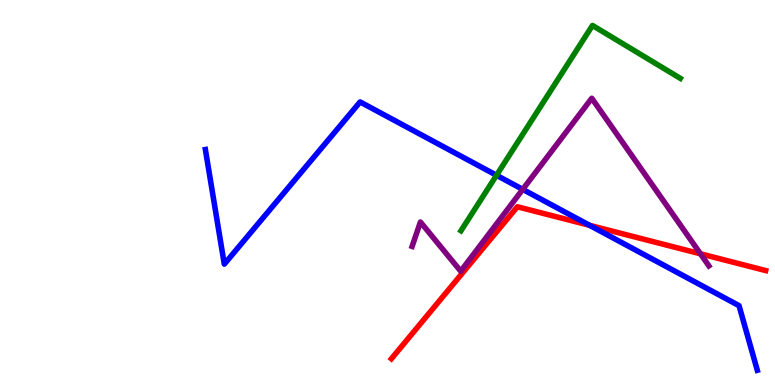[{'lines': ['blue', 'red'], 'intersections': [{'x': 7.61, 'y': 4.15}]}, {'lines': ['green', 'red'], 'intersections': []}, {'lines': ['purple', 'red'], 'intersections': [{'x': 9.04, 'y': 3.41}]}, {'lines': ['blue', 'green'], 'intersections': [{'x': 6.41, 'y': 5.45}]}, {'lines': ['blue', 'purple'], 'intersections': [{'x': 6.74, 'y': 5.08}]}, {'lines': ['green', 'purple'], 'intersections': []}]